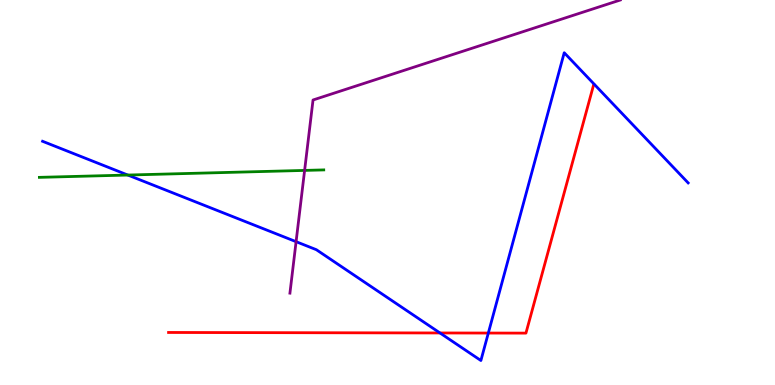[{'lines': ['blue', 'red'], 'intersections': [{'x': 5.68, 'y': 1.35}, {'x': 6.3, 'y': 1.35}]}, {'lines': ['green', 'red'], 'intersections': []}, {'lines': ['purple', 'red'], 'intersections': []}, {'lines': ['blue', 'green'], 'intersections': [{'x': 1.65, 'y': 5.45}]}, {'lines': ['blue', 'purple'], 'intersections': [{'x': 3.82, 'y': 3.72}]}, {'lines': ['green', 'purple'], 'intersections': [{'x': 3.93, 'y': 5.57}]}]